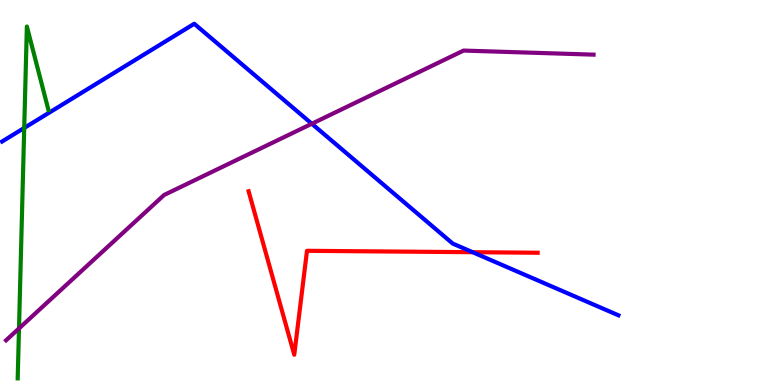[{'lines': ['blue', 'red'], 'intersections': [{'x': 6.1, 'y': 3.45}]}, {'lines': ['green', 'red'], 'intersections': []}, {'lines': ['purple', 'red'], 'intersections': []}, {'lines': ['blue', 'green'], 'intersections': [{'x': 0.313, 'y': 6.68}]}, {'lines': ['blue', 'purple'], 'intersections': [{'x': 4.02, 'y': 6.79}]}, {'lines': ['green', 'purple'], 'intersections': [{'x': 0.245, 'y': 1.47}]}]